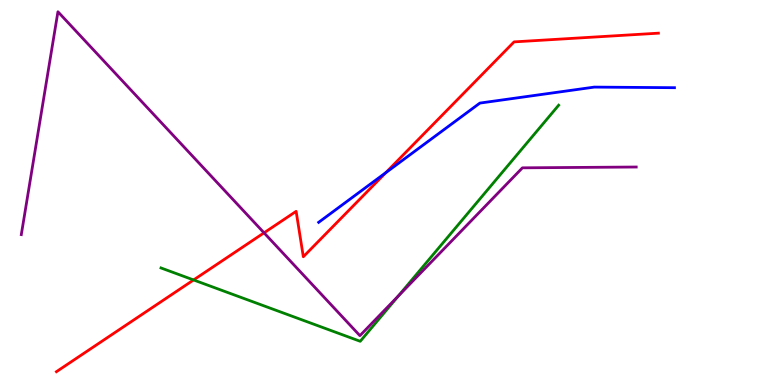[{'lines': ['blue', 'red'], 'intersections': [{'x': 4.98, 'y': 5.51}]}, {'lines': ['green', 'red'], 'intersections': [{'x': 2.5, 'y': 2.73}]}, {'lines': ['purple', 'red'], 'intersections': [{'x': 3.41, 'y': 3.95}]}, {'lines': ['blue', 'green'], 'intersections': []}, {'lines': ['blue', 'purple'], 'intersections': []}, {'lines': ['green', 'purple'], 'intersections': [{'x': 5.14, 'y': 2.31}]}]